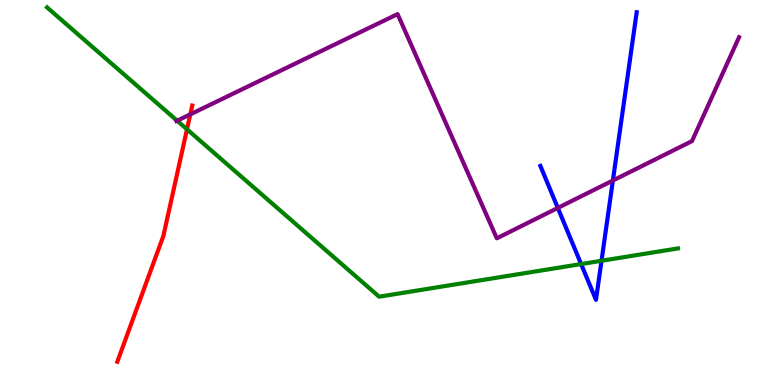[{'lines': ['blue', 'red'], 'intersections': []}, {'lines': ['green', 'red'], 'intersections': [{'x': 2.41, 'y': 6.64}]}, {'lines': ['purple', 'red'], 'intersections': [{'x': 2.46, 'y': 7.03}]}, {'lines': ['blue', 'green'], 'intersections': [{'x': 7.5, 'y': 3.14}, {'x': 7.76, 'y': 3.23}]}, {'lines': ['blue', 'purple'], 'intersections': [{'x': 7.2, 'y': 4.6}, {'x': 7.91, 'y': 5.31}]}, {'lines': ['green', 'purple'], 'intersections': [{'x': 2.29, 'y': 6.86}]}]